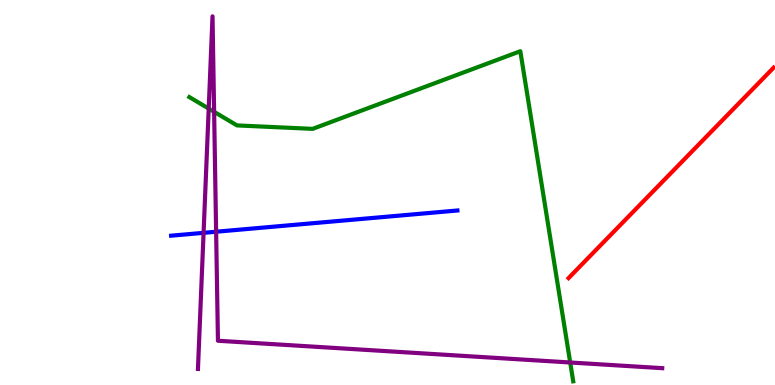[{'lines': ['blue', 'red'], 'intersections': []}, {'lines': ['green', 'red'], 'intersections': []}, {'lines': ['purple', 'red'], 'intersections': []}, {'lines': ['blue', 'green'], 'intersections': []}, {'lines': ['blue', 'purple'], 'intersections': [{'x': 2.63, 'y': 3.95}, {'x': 2.79, 'y': 3.98}]}, {'lines': ['green', 'purple'], 'intersections': [{'x': 2.69, 'y': 7.18}, {'x': 2.76, 'y': 7.1}, {'x': 7.36, 'y': 0.585}]}]